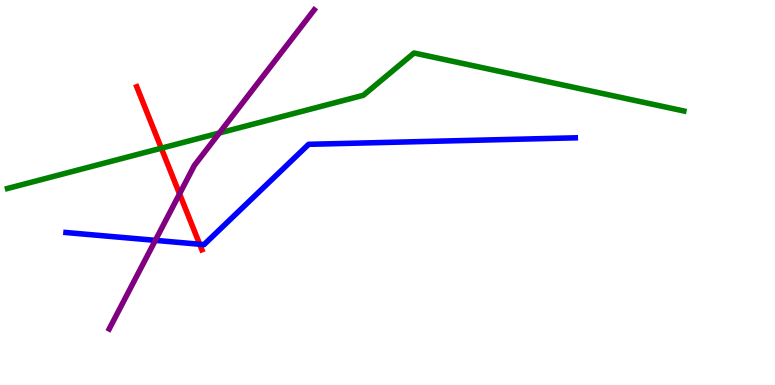[{'lines': ['blue', 'red'], 'intersections': [{'x': 2.58, 'y': 3.66}]}, {'lines': ['green', 'red'], 'intersections': [{'x': 2.08, 'y': 6.15}]}, {'lines': ['purple', 'red'], 'intersections': [{'x': 2.32, 'y': 4.96}]}, {'lines': ['blue', 'green'], 'intersections': []}, {'lines': ['blue', 'purple'], 'intersections': [{'x': 2.0, 'y': 3.76}]}, {'lines': ['green', 'purple'], 'intersections': [{'x': 2.83, 'y': 6.55}]}]